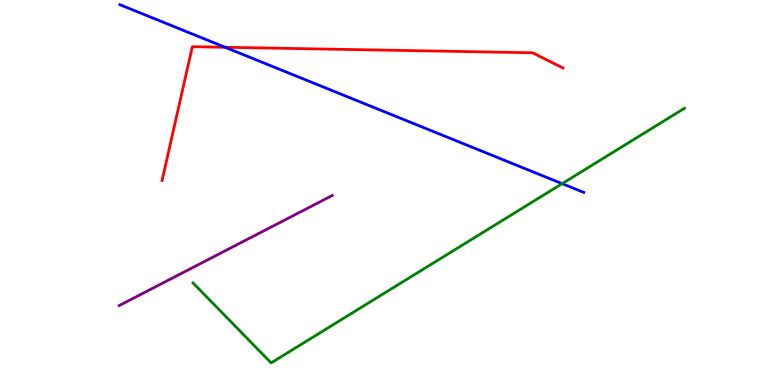[{'lines': ['blue', 'red'], 'intersections': [{'x': 2.9, 'y': 8.77}]}, {'lines': ['green', 'red'], 'intersections': []}, {'lines': ['purple', 'red'], 'intersections': []}, {'lines': ['blue', 'green'], 'intersections': [{'x': 7.25, 'y': 5.23}]}, {'lines': ['blue', 'purple'], 'intersections': []}, {'lines': ['green', 'purple'], 'intersections': []}]